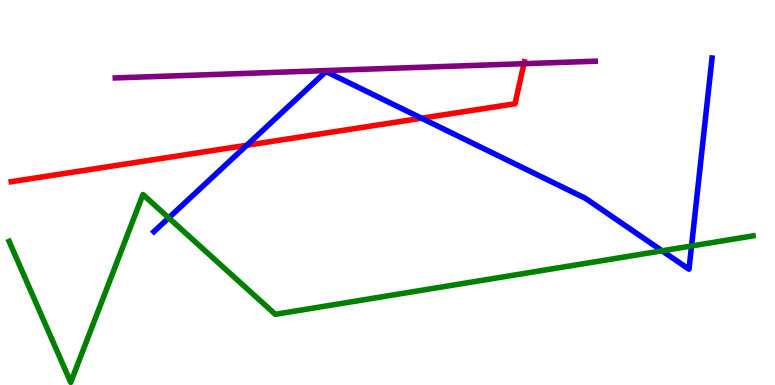[{'lines': ['blue', 'red'], 'intersections': [{'x': 3.18, 'y': 6.23}, {'x': 5.44, 'y': 6.93}]}, {'lines': ['green', 'red'], 'intersections': []}, {'lines': ['purple', 'red'], 'intersections': [{'x': 6.76, 'y': 8.35}]}, {'lines': ['blue', 'green'], 'intersections': [{'x': 2.18, 'y': 4.34}, {'x': 8.54, 'y': 3.49}, {'x': 8.92, 'y': 3.61}]}, {'lines': ['blue', 'purple'], 'intersections': []}, {'lines': ['green', 'purple'], 'intersections': []}]